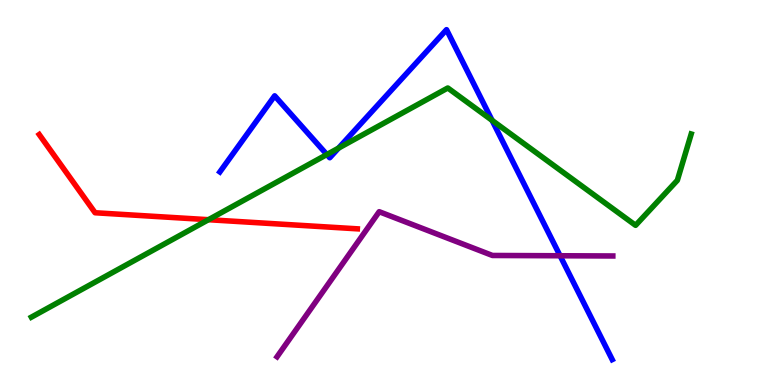[{'lines': ['blue', 'red'], 'intersections': []}, {'lines': ['green', 'red'], 'intersections': [{'x': 2.69, 'y': 4.29}]}, {'lines': ['purple', 'red'], 'intersections': []}, {'lines': ['blue', 'green'], 'intersections': [{'x': 4.22, 'y': 5.99}, {'x': 4.37, 'y': 6.15}, {'x': 6.35, 'y': 6.87}]}, {'lines': ['blue', 'purple'], 'intersections': [{'x': 7.23, 'y': 3.36}]}, {'lines': ['green', 'purple'], 'intersections': []}]